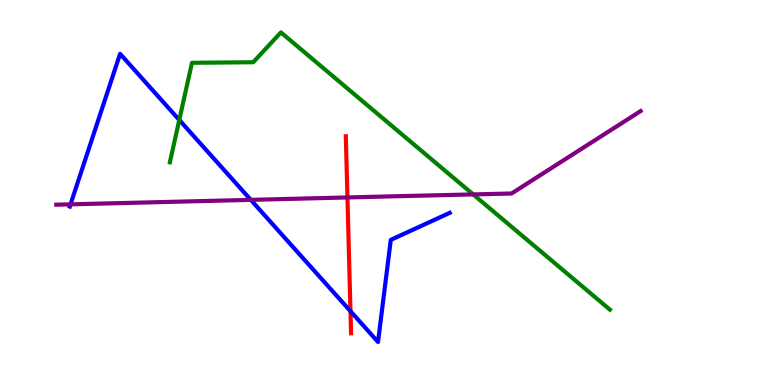[{'lines': ['blue', 'red'], 'intersections': [{'x': 4.52, 'y': 1.92}]}, {'lines': ['green', 'red'], 'intersections': []}, {'lines': ['purple', 'red'], 'intersections': [{'x': 4.48, 'y': 4.87}]}, {'lines': ['blue', 'green'], 'intersections': [{'x': 2.31, 'y': 6.88}]}, {'lines': ['blue', 'purple'], 'intersections': [{'x': 0.91, 'y': 4.69}, {'x': 3.24, 'y': 4.81}]}, {'lines': ['green', 'purple'], 'intersections': [{'x': 6.11, 'y': 4.95}]}]